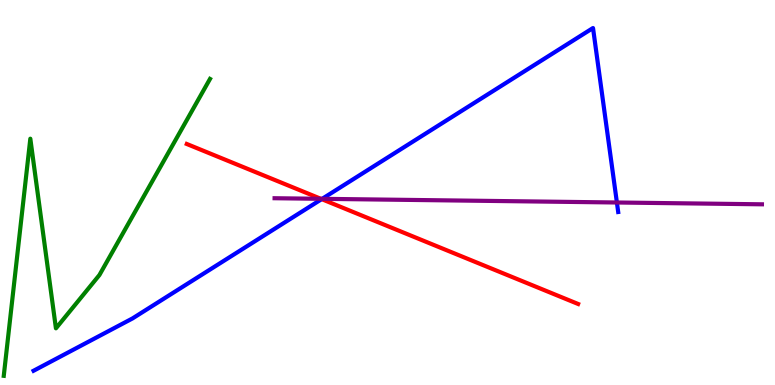[{'lines': ['blue', 'red'], 'intersections': [{'x': 4.15, 'y': 4.83}]}, {'lines': ['green', 'red'], 'intersections': []}, {'lines': ['purple', 'red'], 'intersections': [{'x': 4.14, 'y': 4.84}]}, {'lines': ['blue', 'green'], 'intersections': []}, {'lines': ['blue', 'purple'], 'intersections': [{'x': 4.16, 'y': 4.84}, {'x': 7.96, 'y': 4.74}]}, {'lines': ['green', 'purple'], 'intersections': []}]